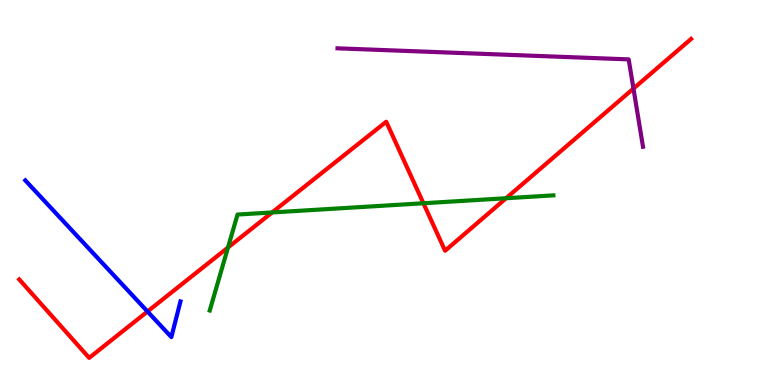[{'lines': ['blue', 'red'], 'intersections': [{'x': 1.9, 'y': 1.91}]}, {'lines': ['green', 'red'], 'intersections': [{'x': 2.94, 'y': 3.57}, {'x': 3.51, 'y': 4.48}, {'x': 5.46, 'y': 4.72}, {'x': 6.53, 'y': 4.85}]}, {'lines': ['purple', 'red'], 'intersections': [{'x': 8.17, 'y': 7.7}]}, {'lines': ['blue', 'green'], 'intersections': []}, {'lines': ['blue', 'purple'], 'intersections': []}, {'lines': ['green', 'purple'], 'intersections': []}]